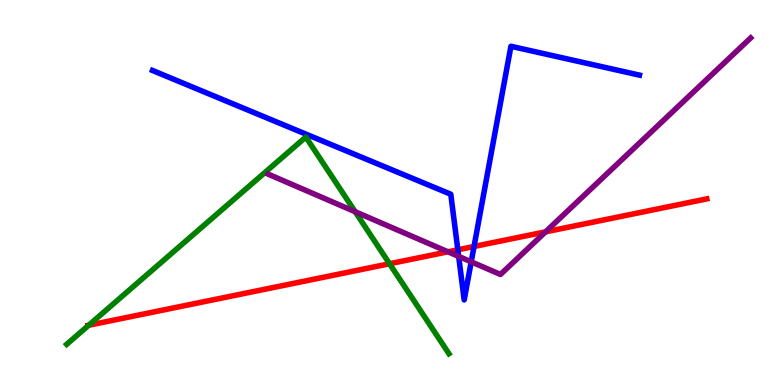[{'lines': ['blue', 'red'], 'intersections': [{'x': 5.91, 'y': 3.51}, {'x': 6.12, 'y': 3.6}]}, {'lines': ['green', 'red'], 'intersections': [{'x': 1.14, 'y': 1.55}, {'x': 5.03, 'y': 3.15}]}, {'lines': ['purple', 'red'], 'intersections': [{'x': 5.78, 'y': 3.46}, {'x': 7.04, 'y': 3.98}]}, {'lines': ['blue', 'green'], 'intersections': []}, {'lines': ['blue', 'purple'], 'intersections': [{'x': 5.92, 'y': 3.34}, {'x': 6.08, 'y': 3.2}]}, {'lines': ['green', 'purple'], 'intersections': [{'x': 4.58, 'y': 4.5}]}]